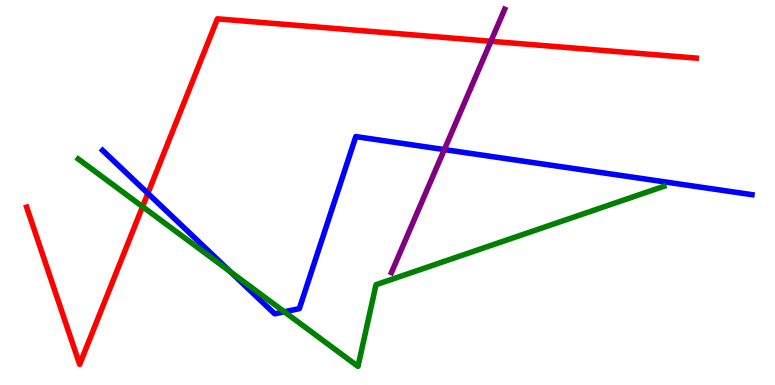[{'lines': ['blue', 'red'], 'intersections': [{'x': 1.91, 'y': 4.98}]}, {'lines': ['green', 'red'], 'intersections': [{'x': 1.84, 'y': 4.63}]}, {'lines': ['purple', 'red'], 'intersections': [{'x': 6.33, 'y': 8.93}]}, {'lines': ['blue', 'green'], 'intersections': [{'x': 2.97, 'y': 2.94}, {'x': 3.67, 'y': 1.9}]}, {'lines': ['blue', 'purple'], 'intersections': [{'x': 5.73, 'y': 6.11}]}, {'lines': ['green', 'purple'], 'intersections': []}]